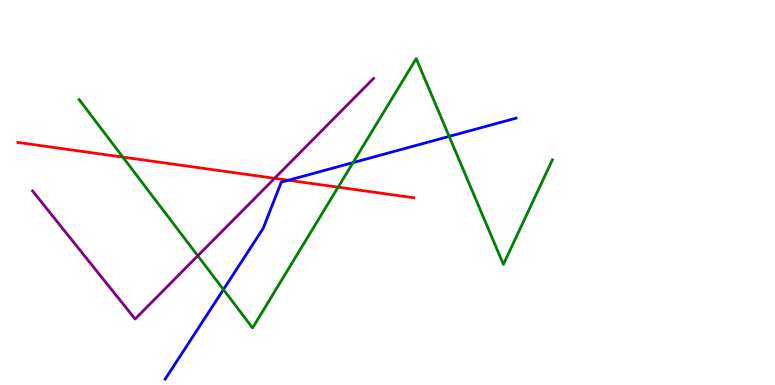[{'lines': ['blue', 'red'], 'intersections': [{'x': 3.72, 'y': 5.32}]}, {'lines': ['green', 'red'], 'intersections': [{'x': 1.59, 'y': 5.92}, {'x': 4.36, 'y': 5.14}]}, {'lines': ['purple', 'red'], 'intersections': [{'x': 3.54, 'y': 5.37}]}, {'lines': ['blue', 'green'], 'intersections': [{'x': 2.88, 'y': 2.48}, {'x': 4.56, 'y': 5.78}, {'x': 5.8, 'y': 6.46}]}, {'lines': ['blue', 'purple'], 'intersections': []}, {'lines': ['green', 'purple'], 'intersections': [{'x': 2.55, 'y': 3.36}]}]